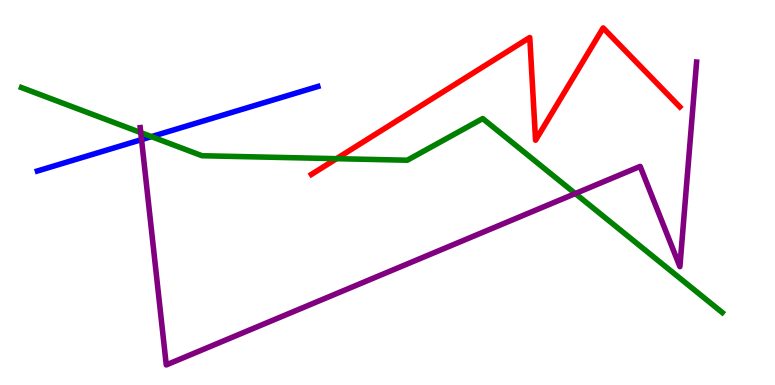[{'lines': ['blue', 'red'], 'intersections': []}, {'lines': ['green', 'red'], 'intersections': [{'x': 4.34, 'y': 5.88}]}, {'lines': ['purple', 'red'], 'intersections': []}, {'lines': ['blue', 'green'], 'intersections': [{'x': 1.95, 'y': 6.45}]}, {'lines': ['blue', 'purple'], 'intersections': [{'x': 1.83, 'y': 6.37}]}, {'lines': ['green', 'purple'], 'intersections': [{'x': 1.82, 'y': 6.56}, {'x': 7.42, 'y': 4.97}]}]